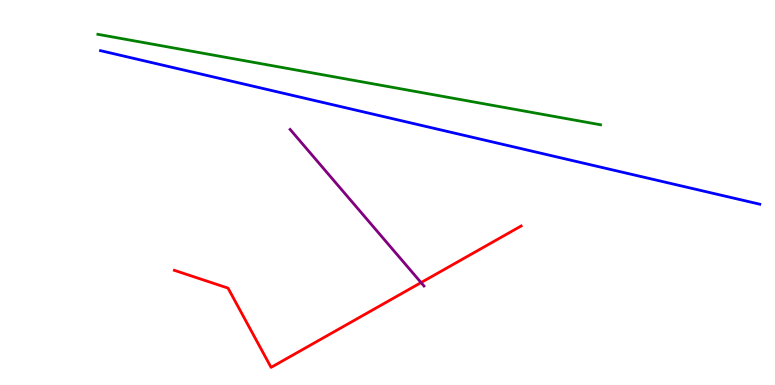[{'lines': ['blue', 'red'], 'intersections': []}, {'lines': ['green', 'red'], 'intersections': []}, {'lines': ['purple', 'red'], 'intersections': [{'x': 5.43, 'y': 2.66}]}, {'lines': ['blue', 'green'], 'intersections': []}, {'lines': ['blue', 'purple'], 'intersections': []}, {'lines': ['green', 'purple'], 'intersections': []}]